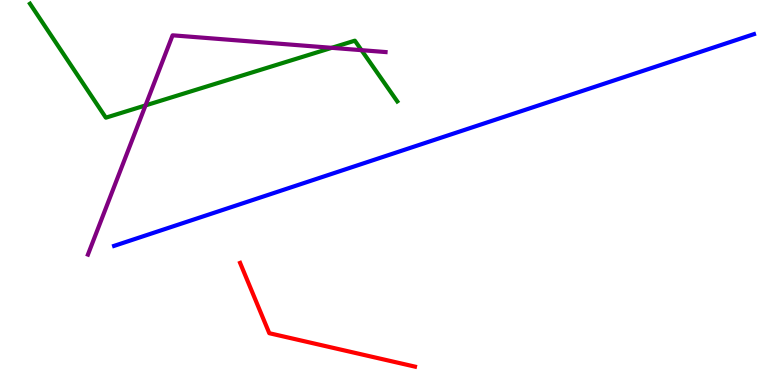[{'lines': ['blue', 'red'], 'intersections': []}, {'lines': ['green', 'red'], 'intersections': []}, {'lines': ['purple', 'red'], 'intersections': []}, {'lines': ['blue', 'green'], 'intersections': []}, {'lines': ['blue', 'purple'], 'intersections': []}, {'lines': ['green', 'purple'], 'intersections': [{'x': 1.88, 'y': 7.26}, {'x': 4.28, 'y': 8.76}, {'x': 4.66, 'y': 8.7}]}]